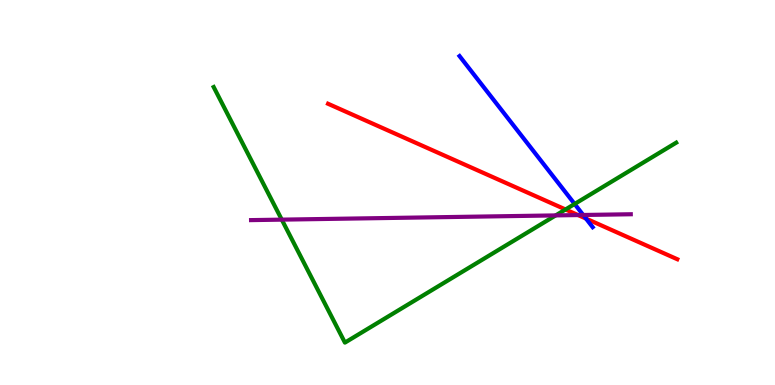[{'lines': ['blue', 'red'], 'intersections': [{'x': 7.56, 'y': 4.32}]}, {'lines': ['green', 'red'], 'intersections': [{'x': 7.3, 'y': 4.56}]}, {'lines': ['purple', 'red'], 'intersections': [{'x': 7.46, 'y': 4.41}]}, {'lines': ['blue', 'green'], 'intersections': [{'x': 7.41, 'y': 4.7}]}, {'lines': ['blue', 'purple'], 'intersections': [{'x': 7.53, 'y': 4.42}]}, {'lines': ['green', 'purple'], 'intersections': [{'x': 3.64, 'y': 4.3}, {'x': 7.17, 'y': 4.41}]}]